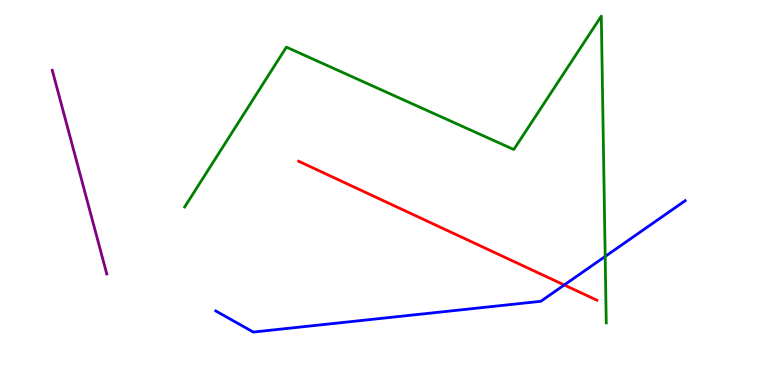[{'lines': ['blue', 'red'], 'intersections': [{'x': 7.28, 'y': 2.6}]}, {'lines': ['green', 'red'], 'intersections': []}, {'lines': ['purple', 'red'], 'intersections': []}, {'lines': ['blue', 'green'], 'intersections': [{'x': 7.81, 'y': 3.34}]}, {'lines': ['blue', 'purple'], 'intersections': []}, {'lines': ['green', 'purple'], 'intersections': []}]